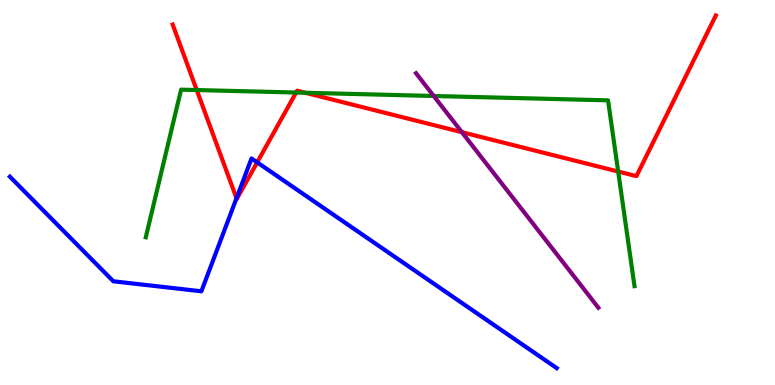[{'lines': ['blue', 'red'], 'intersections': [{'x': 3.05, 'y': 4.85}, {'x': 3.32, 'y': 5.78}]}, {'lines': ['green', 'red'], 'intersections': [{'x': 2.54, 'y': 7.66}, {'x': 3.82, 'y': 7.6}, {'x': 3.94, 'y': 7.59}, {'x': 7.98, 'y': 5.54}]}, {'lines': ['purple', 'red'], 'intersections': [{'x': 5.96, 'y': 6.57}]}, {'lines': ['blue', 'green'], 'intersections': []}, {'lines': ['blue', 'purple'], 'intersections': []}, {'lines': ['green', 'purple'], 'intersections': [{'x': 5.6, 'y': 7.51}]}]